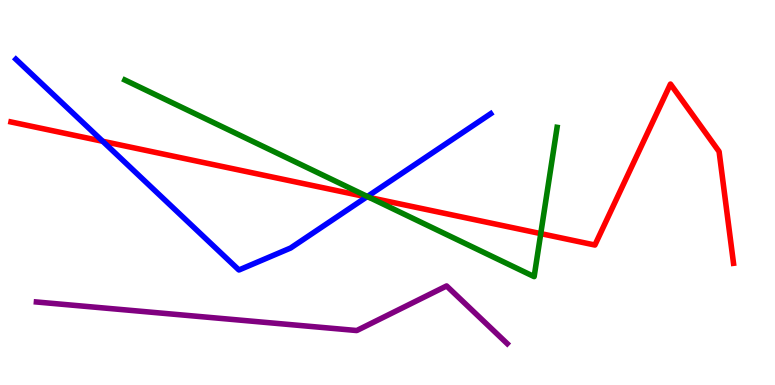[{'lines': ['blue', 'red'], 'intersections': [{'x': 1.33, 'y': 6.33}, {'x': 4.73, 'y': 4.88}]}, {'lines': ['green', 'red'], 'intersections': [{'x': 4.77, 'y': 4.87}, {'x': 6.98, 'y': 3.93}]}, {'lines': ['purple', 'red'], 'intersections': []}, {'lines': ['blue', 'green'], 'intersections': [{'x': 4.74, 'y': 4.9}]}, {'lines': ['blue', 'purple'], 'intersections': []}, {'lines': ['green', 'purple'], 'intersections': []}]